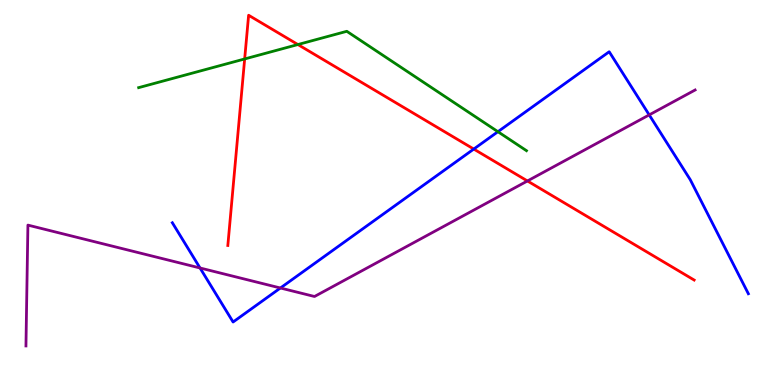[{'lines': ['blue', 'red'], 'intersections': [{'x': 6.11, 'y': 6.13}]}, {'lines': ['green', 'red'], 'intersections': [{'x': 3.16, 'y': 8.47}, {'x': 3.84, 'y': 8.84}]}, {'lines': ['purple', 'red'], 'intersections': [{'x': 6.81, 'y': 5.3}]}, {'lines': ['blue', 'green'], 'intersections': [{'x': 6.42, 'y': 6.58}]}, {'lines': ['blue', 'purple'], 'intersections': [{'x': 2.58, 'y': 3.04}, {'x': 3.62, 'y': 2.52}, {'x': 8.38, 'y': 7.02}]}, {'lines': ['green', 'purple'], 'intersections': []}]